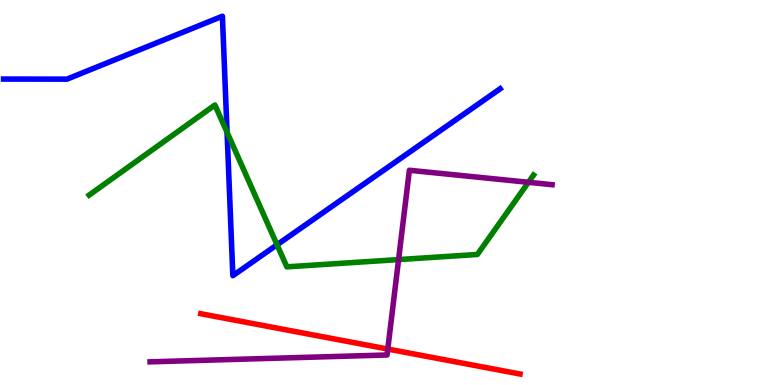[{'lines': ['blue', 'red'], 'intersections': []}, {'lines': ['green', 'red'], 'intersections': []}, {'lines': ['purple', 'red'], 'intersections': [{'x': 5.0, 'y': 0.934}]}, {'lines': ['blue', 'green'], 'intersections': [{'x': 2.93, 'y': 6.56}, {'x': 3.57, 'y': 3.64}]}, {'lines': ['blue', 'purple'], 'intersections': []}, {'lines': ['green', 'purple'], 'intersections': [{'x': 5.14, 'y': 3.26}, {'x': 6.82, 'y': 5.26}]}]